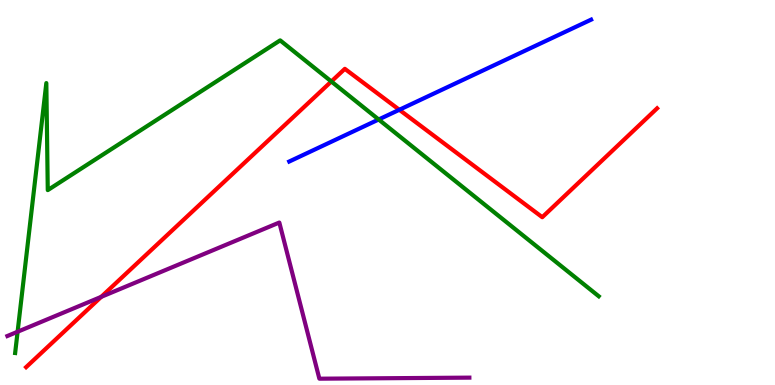[{'lines': ['blue', 'red'], 'intersections': [{'x': 5.15, 'y': 7.15}]}, {'lines': ['green', 'red'], 'intersections': [{'x': 4.28, 'y': 7.88}]}, {'lines': ['purple', 'red'], 'intersections': [{'x': 1.31, 'y': 2.29}]}, {'lines': ['blue', 'green'], 'intersections': [{'x': 4.89, 'y': 6.9}]}, {'lines': ['blue', 'purple'], 'intersections': []}, {'lines': ['green', 'purple'], 'intersections': [{'x': 0.227, 'y': 1.38}]}]